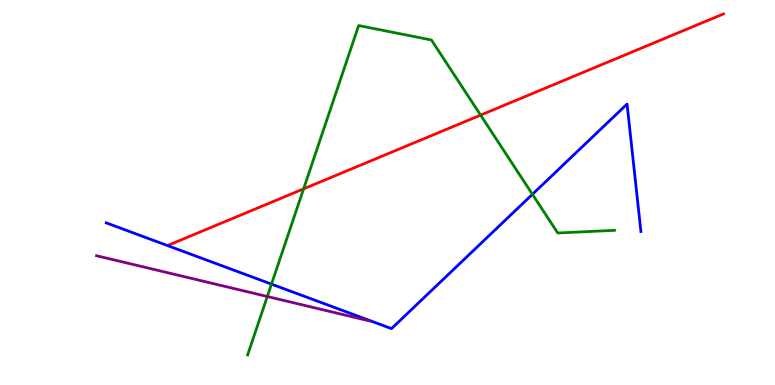[{'lines': ['blue', 'red'], 'intersections': []}, {'lines': ['green', 'red'], 'intersections': [{'x': 3.92, 'y': 5.09}, {'x': 6.2, 'y': 7.01}]}, {'lines': ['purple', 'red'], 'intersections': []}, {'lines': ['blue', 'green'], 'intersections': [{'x': 3.5, 'y': 2.62}, {'x': 6.87, 'y': 4.95}]}, {'lines': ['blue', 'purple'], 'intersections': []}, {'lines': ['green', 'purple'], 'intersections': [{'x': 3.45, 'y': 2.3}]}]